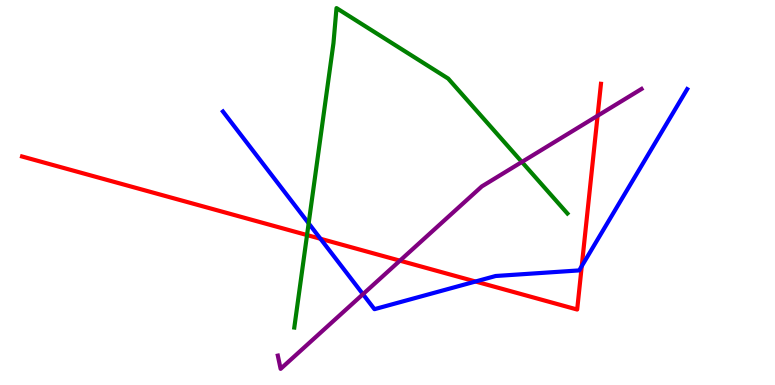[{'lines': ['blue', 'red'], 'intersections': [{'x': 4.14, 'y': 3.8}, {'x': 6.14, 'y': 2.69}, {'x': 7.51, 'y': 3.09}]}, {'lines': ['green', 'red'], 'intersections': [{'x': 3.96, 'y': 3.89}]}, {'lines': ['purple', 'red'], 'intersections': [{'x': 5.16, 'y': 3.23}, {'x': 7.71, 'y': 6.99}]}, {'lines': ['blue', 'green'], 'intersections': [{'x': 3.98, 'y': 4.2}]}, {'lines': ['blue', 'purple'], 'intersections': [{'x': 4.68, 'y': 2.36}]}, {'lines': ['green', 'purple'], 'intersections': [{'x': 6.73, 'y': 5.79}]}]